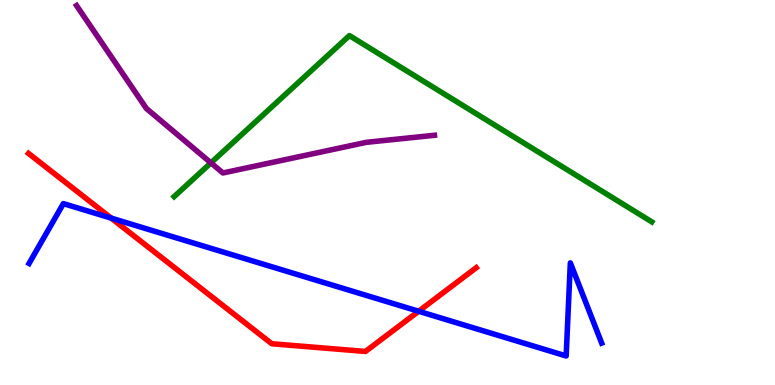[{'lines': ['blue', 'red'], 'intersections': [{'x': 1.43, 'y': 4.33}, {'x': 5.4, 'y': 1.92}]}, {'lines': ['green', 'red'], 'intersections': []}, {'lines': ['purple', 'red'], 'intersections': []}, {'lines': ['blue', 'green'], 'intersections': []}, {'lines': ['blue', 'purple'], 'intersections': []}, {'lines': ['green', 'purple'], 'intersections': [{'x': 2.72, 'y': 5.77}]}]